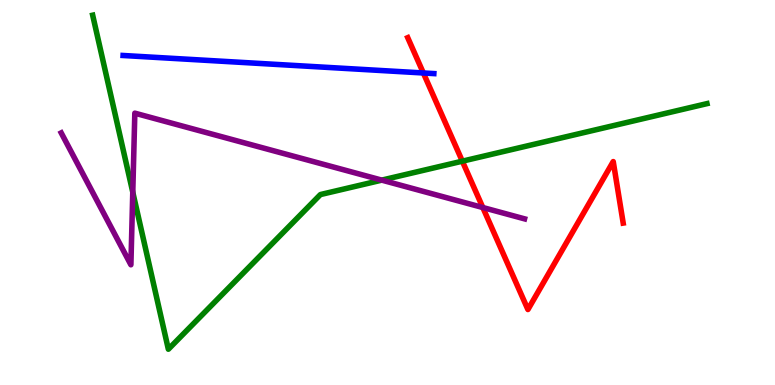[{'lines': ['blue', 'red'], 'intersections': [{'x': 5.46, 'y': 8.1}]}, {'lines': ['green', 'red'], 'intersections': [{'x': 5.97, 'y': 5.81}]}, {'lines': ['purple', 'red'], 'intersections': [{'x': 6.23, 'y': 4.61}]}, {'lines': ['blue', 'green'], 'intersections': []}, {'lines': ['blue', 'purple'], 'intersections': []}, {'lines': ['green', 'purple'], 'intersections': [{'x': 1.71, 'y': 5.01}, {'x': 4.93, 'y': 5.32}]}]